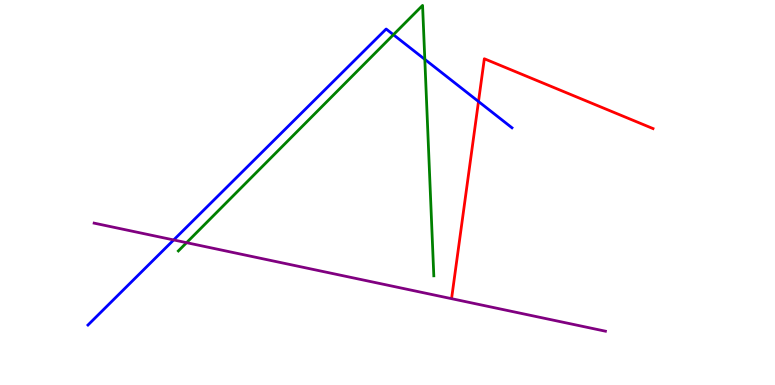[{'lines': ['blue', 'red'], 'intersections': [{'x': 6.17, 'y': 7.36}]}, {'lines': ['green', 'red'], 'intersections': []}, {'lines': ['purple', 'red'], 'intersections': []}, {'lines': ['blue', 'green'], 'intersections': [{'x': 5.08, 'y': 9.1}, {'x': 5.48, 'y': 8.46}]}, {'lines': ['blue', 'purple'], 'intersections': [{'x': 2.24, 'y': 3.77}]}, {'lines': ['green', 'purple'], 'intersections': [{'x': 2.41, 'y': 3.7}]}]